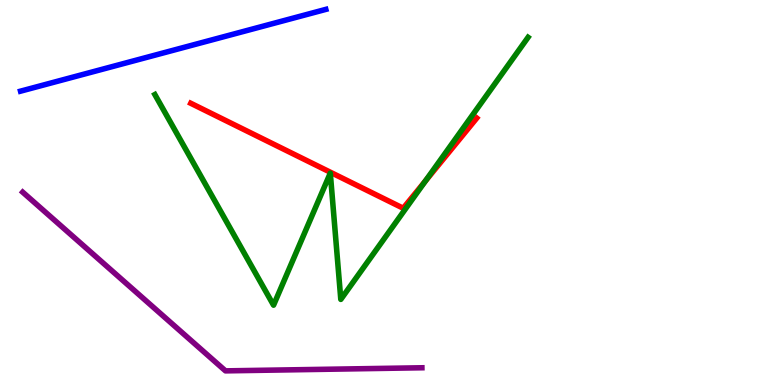[{'lines': ['blue', 'red'], 'intersections': []}, {'lines': ['green', 'red'], 'intersections': [{'x': 5.49, 'y': 5.3}]}, {'lines': ['purple', 'red'], 'intersections': []}, {'lines': ['blue', 'green'], 'intersections': []}, {'lines': ['blue', 'purple'], 'intersections': []}, {'lines': ['green', 'purple'], 'intersections': []}]